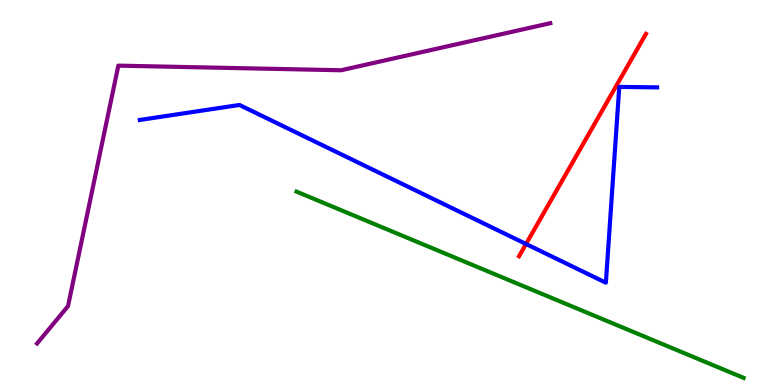[{'lines': ['blue', 'red'], 'intersections': [{'x': 6.79, 'y': 3.66}]}, {'lines': ['green', 'red'], 'intersections': []}, {'lines': ['purple', 'red'], 'intersections': []}, {'lines': ['blue', 'green'], 'intersections': []}, {'lines': ['blue', 'purple'], 'intersections': []}, {'lines': ['green', 'purple'], 'intersections': []}]